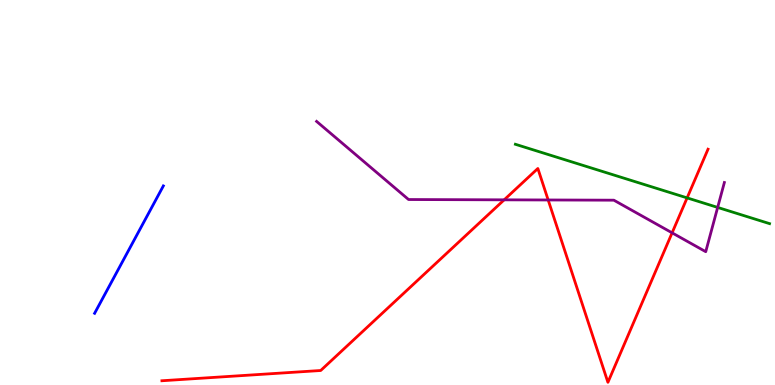[{'lines': ['blue', 'red'], 'intersections': []}, {'lines': ['green', 'red'], 'intersections': [{'x': 8.87, 'y': 4.86}]}, {'lines': ['purple', 'red'], 'intersections': [{'x': 6.51, 'y': 4.81}, {'x': 7.07, 'y': 4.81}, {'x': 8.67, 'y': 3.95}]}, {'lines': ['blue', 'green'], 'intersections': []}, {'lines': ['blue', 'purple'], 'intersections': []}, {'lines': ['green', 'purple'], 'intersections': [{'x': 9.26, 'y': 4.61}]}]